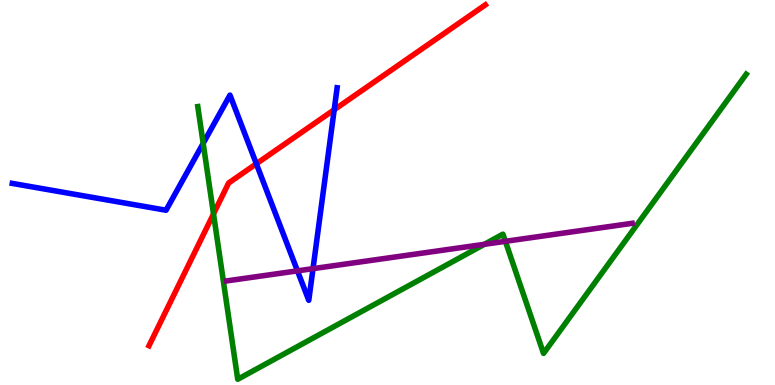[{'lines': ['blue', 'red'], 'intersections': [{'x': 3.31, 'y': 5.75}, {'x': 4.31, 'y': 7.15}]}, {'lines': ['green', 'red'], 'intersections': [{'x': 2.75, 'y': 4.44}]}, {'lines': ['purple', 'red'], 'intersections': []}, {'lines': ['blue', 'green'], 'intersections': [{'x': 2.62, 'y': 6.28}]}, {'lines': ['blue', 'purple'], 'intersections': [{'x': 3.84, 'y': 2.96}, {'x': 4.04, 'y': 3.02}]}, {'lines': ['green', 'purple'], 'intersections': [{'x': 6.25, 'y': 3.65}, {'x': 6.52, 'y': 3.73}]}]